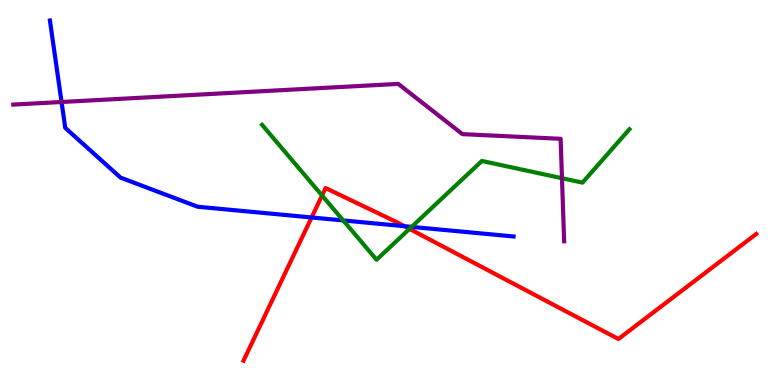[{'lines': ['blue', 'red'], 'intersections': [{'x': 4.02, 'y': 4.35}, {'x': 5.22, 'y': 4.12}]}, {'lines': ['green', 'red'], 'intersections': [{'x': 4.16, 'y': 4.92}, {'x': 5.28, 'y': 4.06}]}, {'lines': ['purple', 'red'], 'intersections': []}, {'lines': ['blue', 'green'], 'intersections': [{'x': 4.43, 'y': 4.27}, {'x': 5.31, 'y': 4.11}]}, {'lines': ['blue', 'purple'], 'intersections': [{'x': 0.794, 'y': 7.35}]}, {'lines': ['green', 'purple'], 'intersections': [{'x': 7.25, 'y': 5.37}]}]